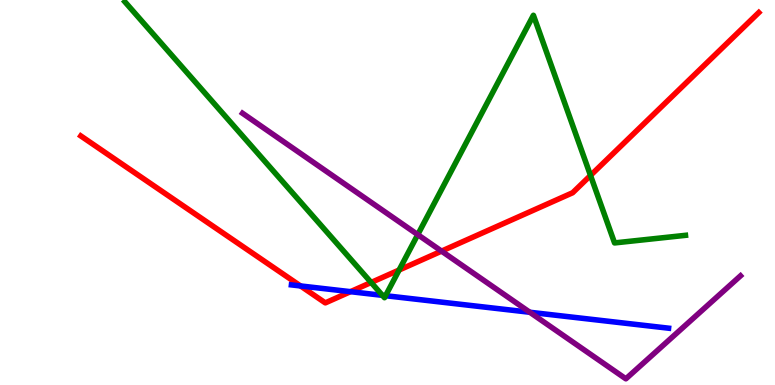[{'lines': ['blue', 'red'], 'intersections': [{'x': 3.88, 'y': 2.57}, {'x': 4.52, 'y': 2.42}]}, {'lines': ['green', 'red'], 'intersections': [{'x': 4.79, 'y': 2.66}, {'x': 5.15, 'y': 2.99}, {'x': 7.62, 'y': 5.44}]}, {'lines': ['purple', 'red'], 'intersections': [{'x': 5.7, 'y': 3.48}]}, {'lines': ['blue', 'green'], 'intersections': [{'x': 4.93, 'y': 2.33}, {'x': 4.98, 'y': 2.32}]}, {'lines': ['blue', 'purple'], 'intersections': [{'x': 6.84, 'y': 1.89}]}, {'lines': ['green', 'purple'], 'intersections': [{'x': 5.39, 'y': 3.91}]}]